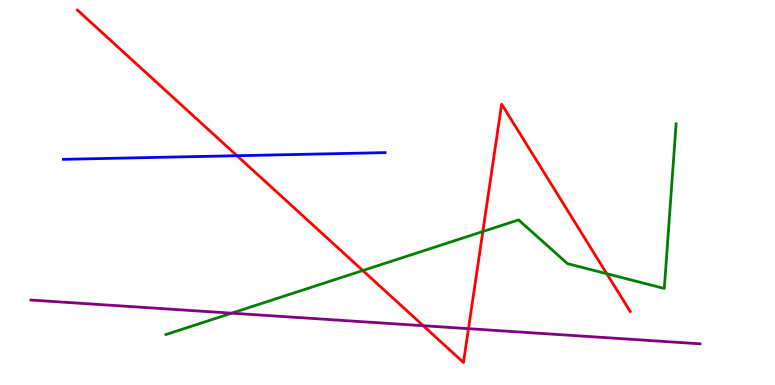[{'lines': ['blue', 'red'], 'intersections': [{'x': 3.06, 'y': 5.96}]}, {'lines': ['green', 'red'], 'intersections': [{'x': 4.68, 'y': 2.97}, {'x': 6.23, 'y': 3.99}, {'x': 7.83, 'y': 2.89}]}, {'lines': ['purple', 'red'], 'intersections': [{'x': 5.46, 'y': 1.54}, {'x': 6.04, 'y': 1.46}]}, {'lines': ['blue', 'green'], 'intersections': []}, {'lines': ['blue', 'purple'], 'intersections': []}, {'lines': ['green', 'purple'], 'intersections': [{'x': 2.99, 'y': 1.87}]}]